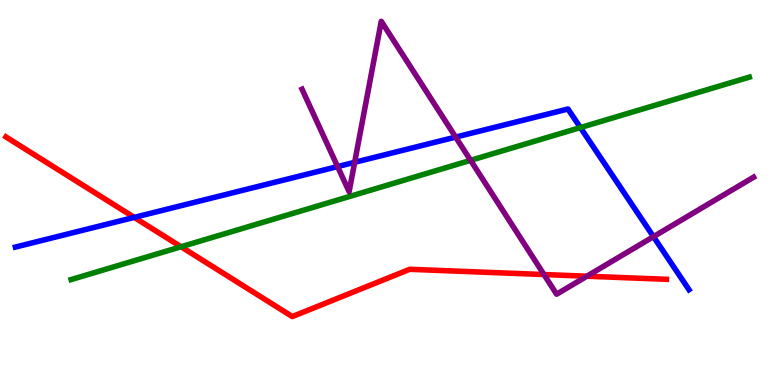[{'lines': ['blue', 'red'], 'intersections': [{'x': 1.73, 'y': 4.35}]}, {'lines': ['green', 'red'], 'intersections': [{'x': 2.34, 'y': 3.59}]}, {'lines': ['purple', 'red'], 'intersections': [{'x': 7.02, 'y': 2.87}, {'x': 7.57, 'y': 2.83}]}, {'lines': ['blue', 'green'], 'intersections': [{'x': 7.49, 'y': 6.69}]}, {'lines': ['blue', 'purple'], 'intersections': [{'x': 4.36, 'y': 5.67}, {'x': 4.58, 'y': 5.78}, {'x': 5.88, 'y': 6.44}, {'x': 8.43, 'y': 3.85}]}, {'lines': ['green', 'purple'], 'intersections': [{'x': 6.07, 'y': 5.84}]}]